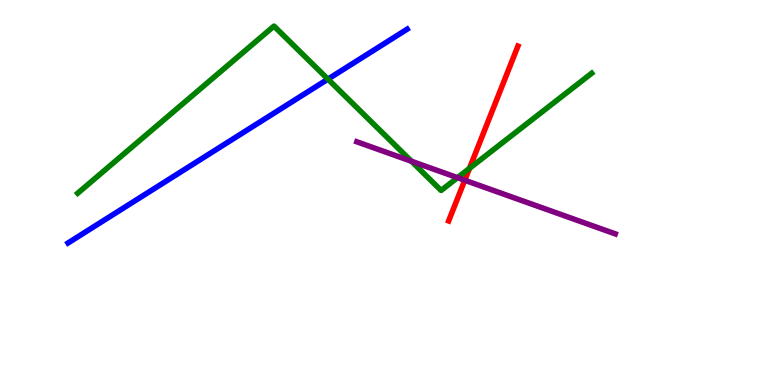[{'lines': ['blue', 'red'], 'intersections': []}, {'lines': ['green', 'red'], 'intersections': [{'x': 6.06, 'y': 5.63}]}, {'lines': ['purple', 'red'], 'intersections': [{'x': 6.0, 'y': 5.32}]}, {'lines': ['blue', 'green'], 'intersections': [{'x': 4.23, 'y': 7.94}]}, {'lines': ['blue', 'purple'], 'intersections': []}, {'lines': ['green', 'purple'], 'intersections': [{'x': 5.31, 'y': 5.81}, {'x': 5.9, 'y': 5.39}]}]